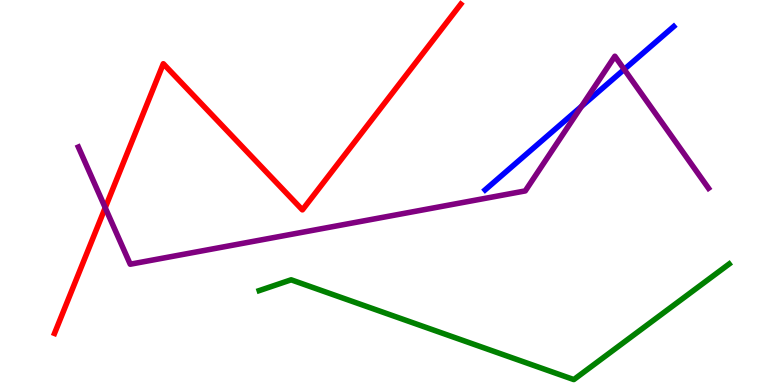[{'lines': ['blue', 'red'], 'intersections': []}, {'lines': ['green', 'red'], 'intersections': []}, {'lines': ['purple', 'red'], 'intersections': [{'x': 1.36, 'y': 4.6}]}, {'lines': ['blue', 'green'], 'intersections': []}, {'lines': ['blue', 'purple'], 'intersections': [{'x': 7.5, 'y': 7.24}, {'x': 8.05, 'y': 8.2}]}, {'lines': ['green', 'purple'], 'intersections': []}]